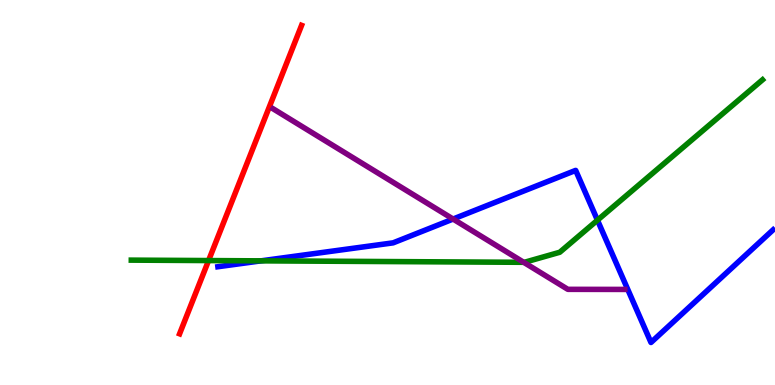[{'lines': ['blue', 'red'], 'intersections': []}, {'lines': ['green', 'red'], 'intersections': [{'x': 2.69, 'y': 3.23}]}, {'lines': ['purple', 'red'], 'intersections': []}, {'lines': ['blue', 'green'], 'intersections': [{'x': 3.37, 'y': 3.22}, {'x': 7.71, 'y': 4.28}]}, {'lines': ['blue', 'purple'], 'intersections': [{'x': 5.85, 'y': 4.31}]}, {'lines': ['green', 'purple'], 'intersections': [{'x': 6.76, 'y': 3.19}]}]